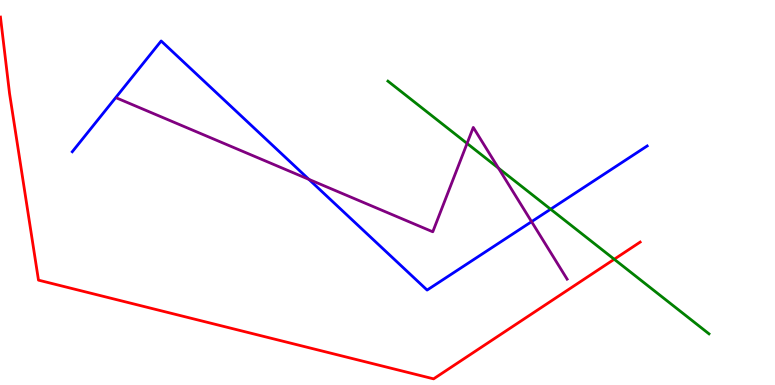[{'lines': ['blue', 'red'], 'intersections': []}, {'lines': ['green', 'red'], 'intersections': [{'x': 7.93, 'y': 3.27}]}, {'lines': ['purple', 'red'], 'intersections': []}, {'lines': ['blue', 'green'], 'intersections': [{'x': 7.1, 'y': 4.57}]}, {'lines': ['blue', 'purple'], 'intersections': [{'x': 3.99, 'y': 5.34}, {'x': 6.86, 'y': 4.24}]}, {'lines': ['green', 'purple'], 'intersections': [{'x': 6.03, 'y': 6.27}, {'x': 6.43, 'y': 5.63}]}]